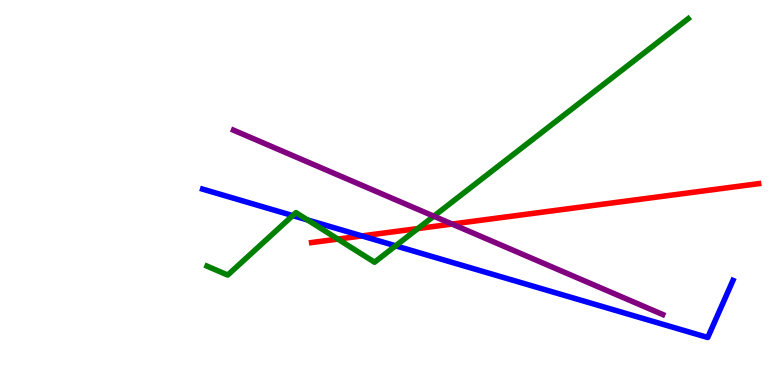[{'lines': ['blue', 'red'], 'intersections': [{'x': 4.67, 'y': 3.87}]}, {'lines': ['green', 'red'], 'intersections': [{'x': 4.36, 'y': 3.79}, {'x': 5.39, 'y': 4.06}]}, {'lines': ['purple', 'red'], 'intersections': [{'x': 5.83, 'y': 4.18}]}, {'lines': ['blue', 'green'], 'intersections': [{'x': 3.78, 'y': 4.4}, {'x': 3.97, 'y': 4.29}, {'x': 5.11, 'y': 3.62}]}, {'lines': ['blue', 'purple'], 'intersections': []}, {'lines': ['green', 'purple'], 'intersections': [{'x': 5.6, 'y': 4.38}]}]